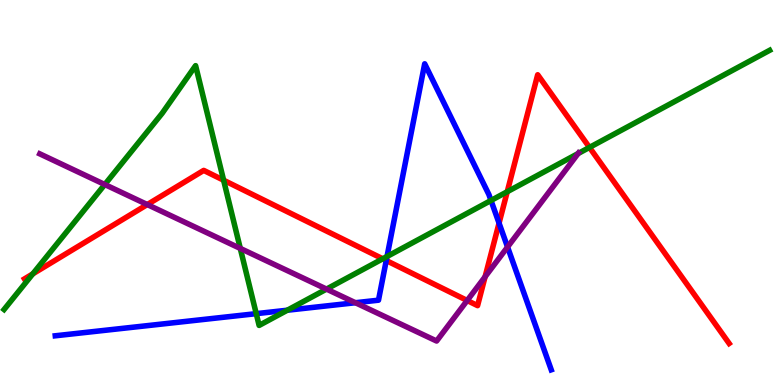[{'lines': ['blue', 'red'], 'intersections': [{'x': 4.98, 'y': 3.23}, {'x': 6.44, 'y': 4.2}]}, {'lines': ['green', 'red'], 'intersections': [{'x': 0.423, 'y': 2.89}, {'x': 2.89, 'y': 5.32}, {'x': 4.94, 'y': 3.28}, {'x': 6.55, 'y': 5.02}, {'x': 7.61, 'y': 6.17}]}, {'lines': ['purple', 'red'], 'intersections': [{'x': 1.9, 'y': 4.69}, {'x': 6.03, 'y': 2.19}, {'x': 6.26, 'y': 2.81}]}, {'lines': ['blue', 'green'], 'intersections': [{'x': 3.31, 'y': 1.85}, {'x': 3.71, 'y': 1.94}, {'x': 4.99, 'y': 3.34}, {'x': 6.34, 'y': 4.79}]}, {'lines': ['blue', 'purple'], 'intersections': [{'x': 4.59, 'y': 2.14}, {'x': 6.55, 'y': 3.58}]}, {'lines': ['green', 'purple'], 'intersections': [{'x': 1.35, 'y': 5.21}, {'x': 3.1, 'y': 3.55}, {'x': 4.21, 'y': 2.49}, {'x': 7.46, 'y': 6.01}]}]